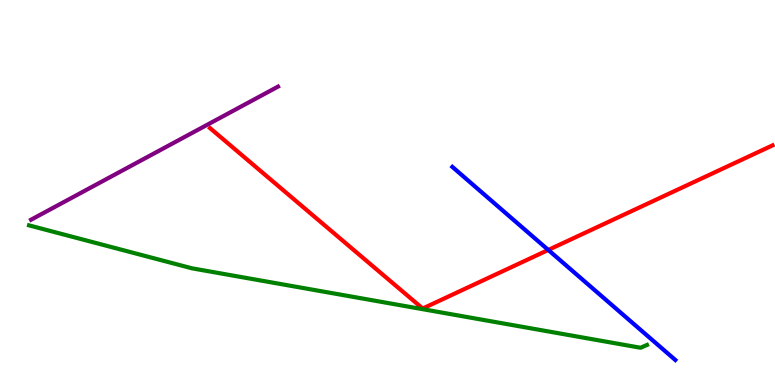[{'lines': ['blue', 'red'], 'intersections': [{'x': 7.07, 'y': 3.51}]}, {'lines': ['green', 'red'], 'intersections': []}, {'lines': ['purple', 'red'], 'intersections': []}, {'lines': ['blue', 'green'], 'intersections': []}, {'lines': ['blue', 'purple'], 'intersections': []}, {'lines': ['green', 'purple'], 'intersections': []}]